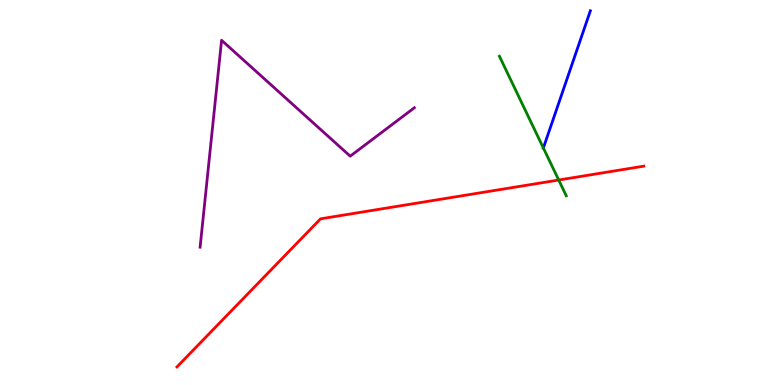[{'lines': ['blue', 'red'], 'intersections': []}, {'lines': ['green', 'red'], 'intersections': [{'x': 7.21, 'y': 5.32}]}, {'lines': ['purple', 'red'], 'intersections': []}, {'lines': ['blue', 'green'], 'intersections': [{'x': 7.01, 'y': 6.16}]}, {'lines': ['blue', 'purple'], 'intersections': []}, {'lines': ['green', 'purple'], 'intersections': []}]